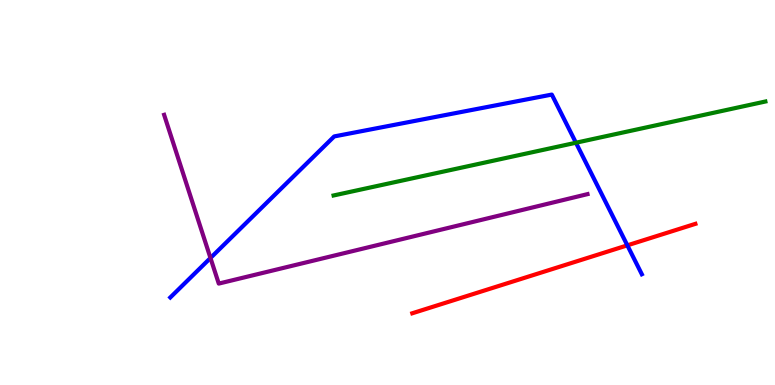[{'lines': ['blue', 'red'], 'intersections': [{'x': 8.09, 'y': 3.63}]}, {'lines': ['green', 'red'], 'intersections': []}, {'lines': ['purple', 'red'], 'intersections': []}, {'lines': ['blue', 'green'], 'intersections': [{'x': 7.43, 'y': 6.29}]}, {'lines': ['blue', 'purple'], 'intersections': [{'x': 2.72, 'y': 3.3}]}, {'lines': ['green', 'purple'], 'intersections': []}]